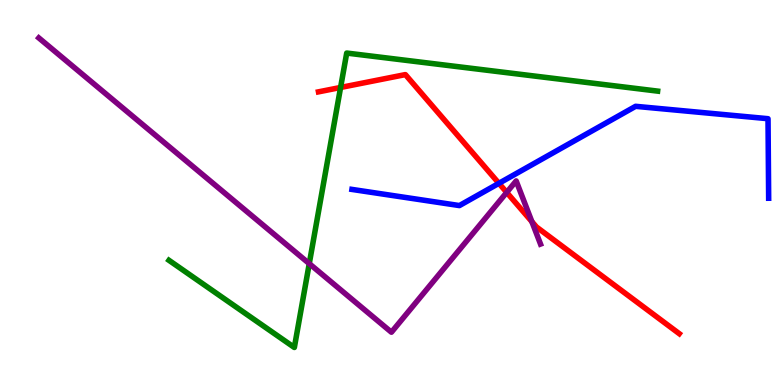[{'lines': ['blue', 'red'], 'intersections': [{'x': 6.44, 'y': 5.24}]}, {'lines': ['green', 'red'], 'intersections': [{'x': 4.39, 'y': 7.73}]}, {'lines': ['purple', 'red'], 'intersections': [{'x': 6.54, 'y': 5.0}, {'x': 6.86, 'y': 4.24}]}, {'lines': ['blue', 'green'], 'intersections': []}, {'lines': ['blue', 'purple'], 'intersections': []}, {'lines': ['green', 'purple'], 'intersections': [{'x': 3.99, 'y': 3.15}]}]